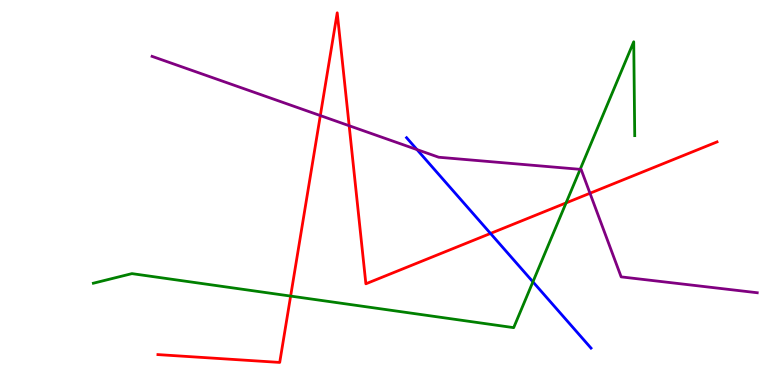[{'lines': ['blue', 'red'], 'intersections': [{'x': 6.33, 'y': 3.94}]}, {'lines': ['green', 'red'], 'intersections': [{'x': 3.75, 'y': 2.31}, {'x': 7.3, 'y': 4.73}]}, {'lines': ['purple', 'red'], 'intersections': [{'x': 4.13, 'y': 7.0}, {'x': 4.51, 'y': 6.73}, {'x': 7.61, 'y': 4.98}]}, {'lines': ['blue', 'green'], 'intersections': [{'x': 6.88, 'y': 2.68}]}, {'lines': ['blue', 'purple'], 'intersections': [{'x': 5.38, 'y': 6.11}]}, {'lines': ['green', 'purple'], 'intersections': [{'x': 7.49, 'y': 5.6}]}]